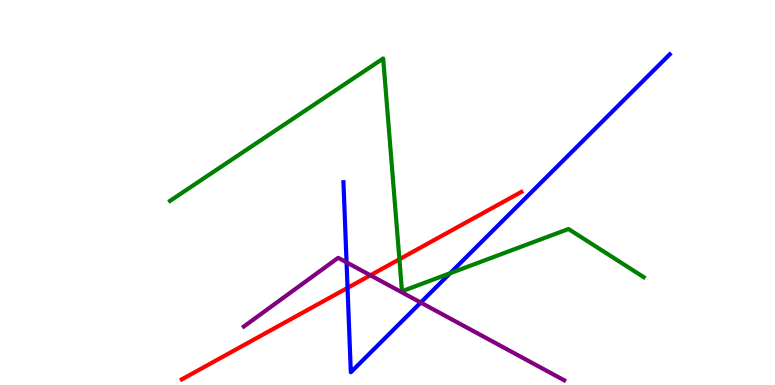[{'lines': ['blue', 'red'], 'intersections': [{'x': 4.48, 'y': 2.52}]}, {'lines': ['green', 'red'], 'intersections': [{'x': 5.15, 'y': 3.27}]}, {'lines': ['purple', 'red'], 'intersections': [{'x': 4.78, 'y': 2.85}]}, {'lines': ['blue', 'green'], 'intersections': [{'x': 5.81, 'y': 2.9}]}, {'lines': ['blue', 'purple'], 'intersections': [{'x': 4.47, 'y': 3.19}, {'x': 5.43, 'y': 2.14}]}, {'lines': ['green', 'purple'], 'intersections': []}]